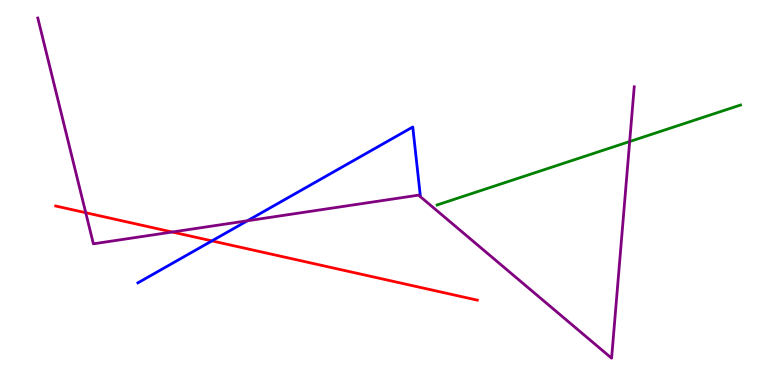[{'lines': ['blue', 'red'], 'intersections': [{'x': 2.73, 'y': 3.74}]}, {'lines': ['green', 'red'], 'intersections': []}, {'lines': ['purple', 'red'], 'intersections': [{'x': 1.11, 'y': 4.48}, {'x': 2.22, 'y': 3.97}]}, {'lines': ['blue', 'green'], 'intersections': []}, {'lines': ['blue', 'purple'], 'intersections': [{'x': 3.19, 'y': 4.27}]}, {'lines': ['green', 'purple'], 'intersections': [{'x': 8.12, 'y': 6.32}]}]